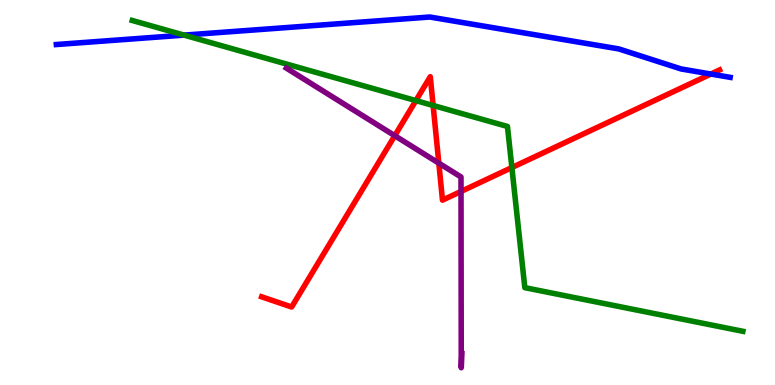[{'lines': ['blue', 'red'], 'intersections': [{'x': 9.17, 'y': 8.08}]}, {'lines': ['green', 'red'], 'intersections': [{'x': 5.37, 'y': 7.39}, {'x': 5.59, 'y': 7.26}, {'x': 6.6, 'y': 5.65}]}, {'lines': ['purple', 'red'], 'intersections': [{'x': 5.09, 'y': 6.48}, {'x': 5.66, 'y': 5.76}, {'x': 5.95, 'y': 5.03}]}, {'lines': ['blue', 'green'], 'intersections': [{'x': 2.38, 'y': 9.09}]}, {'lines': ['blue', 'purple'], 'intersections': []}, {'lines': ['green', 'purple'], 'intersections': []}]